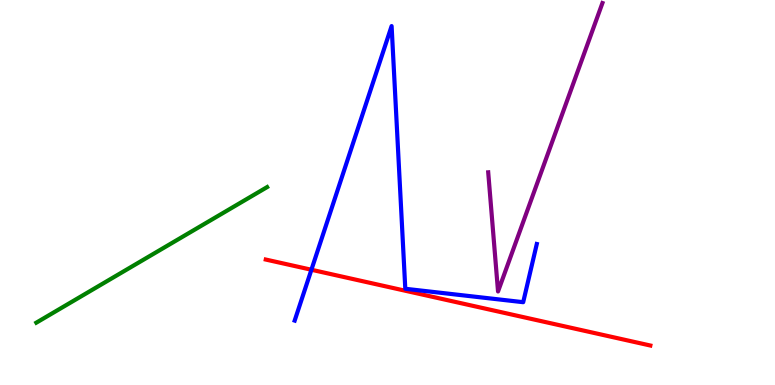[{'lines': ['blue', 'red'], 'intersections': [{'x': 4.02, 'y': 2.99}]}, {'lines': ['green', 'red'], 'intersections': []}, {'lines': ['purple', 'red'], 'intersections': []}, {'lines': ['blue', 'green'], 'intersections': []}, {'lines': ['blue', 'purple'], 'intersections': []}, {'lines': ['green', 'purple'], 'intersections': []}]